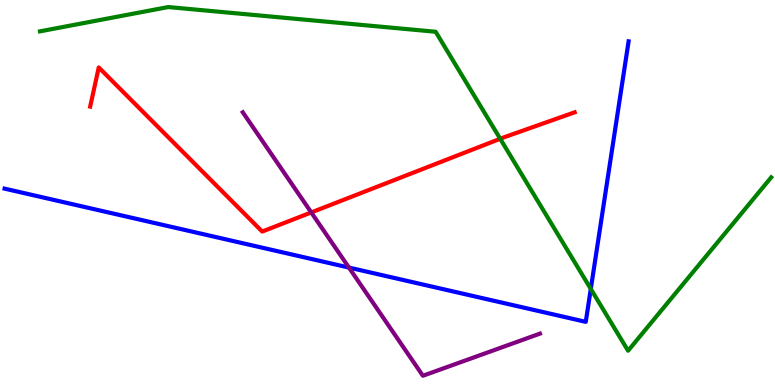[{'lines': ['blue', 'red'], 'intersections': []}, {'lines': ['green', 'red'], 'intersections': [{'x': 6.45, 'y': 6.4}]}, {'lines': ['purple', 'red'], 'intersections': [{'x': 4.02, 'y': 4.48}]}, {'lines': ['blue', 'green'], 'intersections': [{'x': 7.62, 'y': 2.5}]}, {'lines': ['blue', 'purple'], 'intersections': [{'x': 4.5, 'y': 3.05}]}, {'lines': ['green', 'purple'], 'intersections': []}]